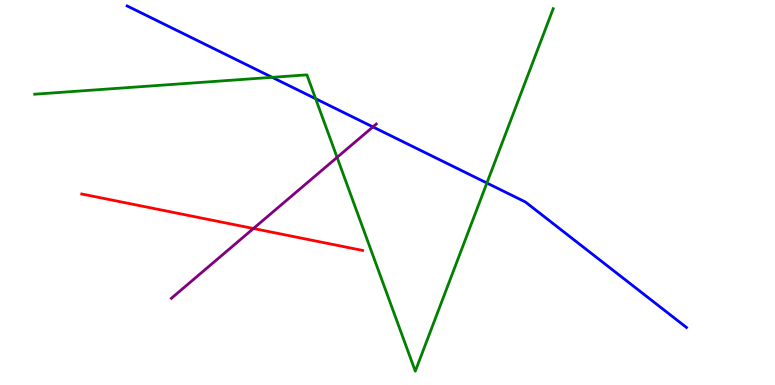[{'lines': ['blue', 'red'], 'intersections': []}, {'lines': ['green', 'red'], 'intersections': []}, {'lines': ['purple', 'red'], 'intersections': [{'x': 3.27, 'y': 4.06}]}, {'lines': ['blue', 'green'], 'intersections': [{'x': 3.51, 'y': 7.99}, {'x': 4.07, 'y': 7.44}, {'x': 6.28, 'y': 5.25}]}, {'lines': ['blue', 'purple'], 'intersections': [{'x': 4.81, 'y': 6.7}]}, {'lines': ['green', 'purple'], 'intersections': [{'x': 4.35, 'y': 5.91}]}]